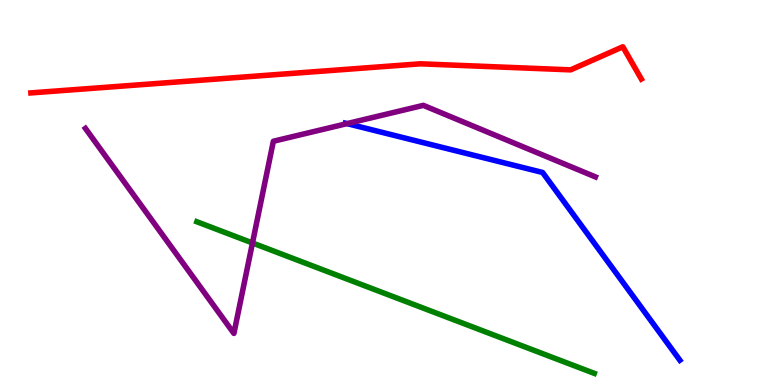[{'lines': ['blue', 'red'], 'intersections': []}, {'lines': ['green', 'red'], 'intersections': []}, {'lines': ['purple', 'red'], 'intersections': []}, {'lines': ['blue', 'green'], 'intersections': []}, {'lines': ['blue', 'purple'], 'intersections': [{'x': 4.48, 'y': 6.79}]}, {'lines': ['green', 'purple'], 'intersections': [{'x': 3.26, 'y': 3.69}]}]